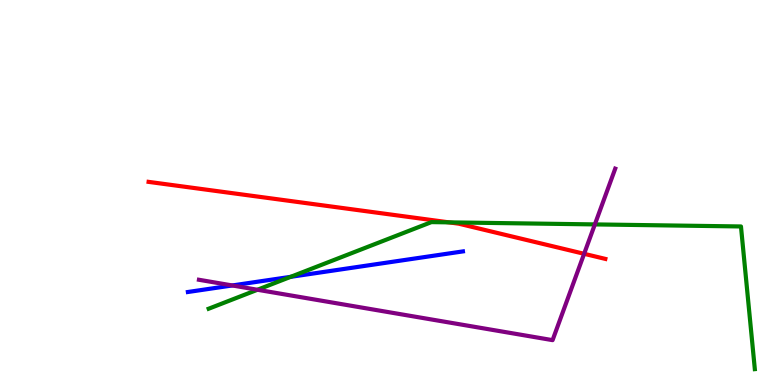[{'lines': ['blue', 'red'], 'intersections': []}, {'lines': ['green', 'red'], 'intersections': [{'x': 5.79, 'y': 4.22}]}, {'lines': ['purple', 'red'], 'intersections': [{'x': 7.54, 'y': 3.41}]}, {'lines': ['blue', 'green'], 'intersections': [{'x': 3.75, 'y': 2.81}]}, {'lines': ['blue', 'purple'], 'intersections': [{'x': 3.0, 'y': 2.59}]}, {'lines': ['green', 'purple'], 'intersections': [{'x': 3.32, 'y': 2.47}, {'x': 7.68, 'y': 4.17}]}]